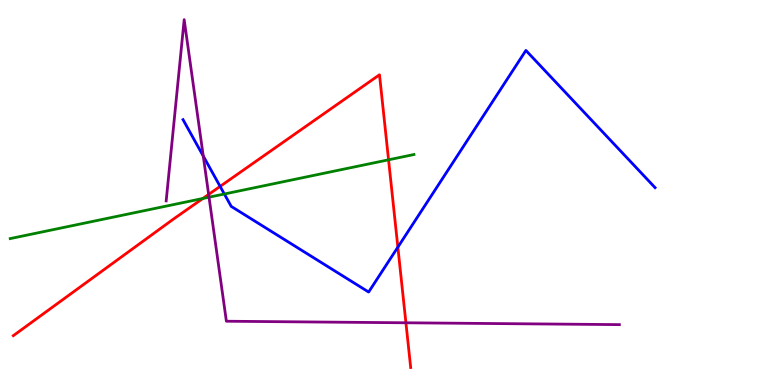[{'lines': ['blue', 'red'], 'intersections': [{'x': 2.84, 'y': 5.16}, {'x': 5.13, 'y': 3.58}]}, {'lines': ['green', 'red'], 'intersections': [{'x': 2.62, 'y': 4.84}, {'x': 5.01, 'y': 5.85}]}, {'lines': ['purple', 'red'], 'intersections': [{'x': 2.69, 'y': 4.95}, {'x': 5.24, 'y': 1.62}]}, {'lines': ['blue', 'green'], 'intersections': [{'x': 2.89, 'y': 4.96}]}, {'lines': ['blue', 'purple'], 'intersections': [{'x': 2.62, 'y': 5.95}]}, {'lines': ['green', 'purple'], 'intersections': [{'x': 2.7, 'y': 4.88}]}]